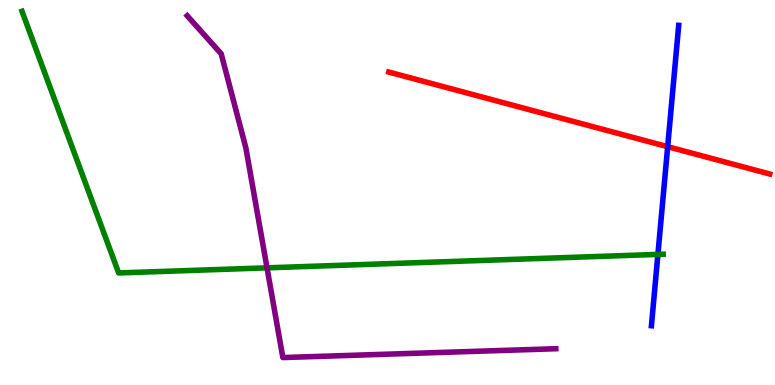[{'lines': ['blue', 'red'], 'intersections': [{'x': 8.62, 'y': 6.19}]}, {'lines': ['green', 'red'], 'intersections': []}, {'lines': ['purple', 'red'], 'intersections': []}, {'lines': ['blue', 'green'], 'intersections': [{'x': 8.49, 'y': 3.39}]}, {'lines': ['blue', 'purple'], 'intersections': []}, {'lines': ['green', 'purple'], 'intersections': [{'x': 3.45, 'y': 3.04}]}]